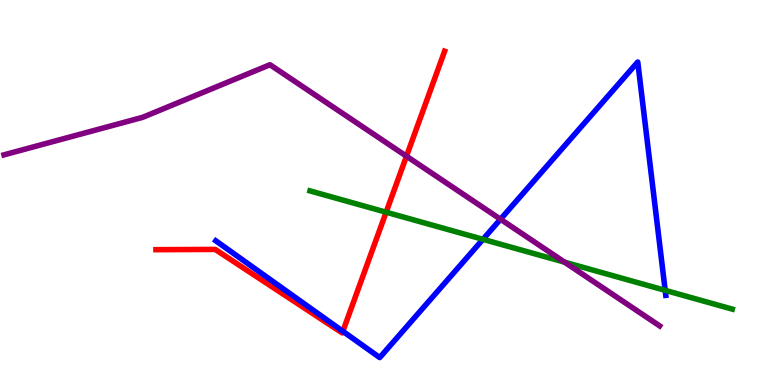[{'lines': ['blue', 'red'], 'intersections': [{'x': 4.42, 'y': 1.39}]}, {'lines': ['green', 'red'], 'intersections': [{'x': 4.98, 'y': 4.49}]}, {'lines': ['purple', 'red'], 'intersections': [{'x': 5.24, 'y': 5.94}]}, {'lines': ['blue', 'green'], 'intersections': [{'x': 6.23, 'y': 3.78}, {'x': 8.58, 'y': 2.46}]}, {'lines': ['blue', 'purple'], 'intersections': [{'x': 6.46, 'y': 4.31}]}, {'lines': ['green', 'purple'], 'intersections': [{'x': 7.28, 'y': 3.19}]}]